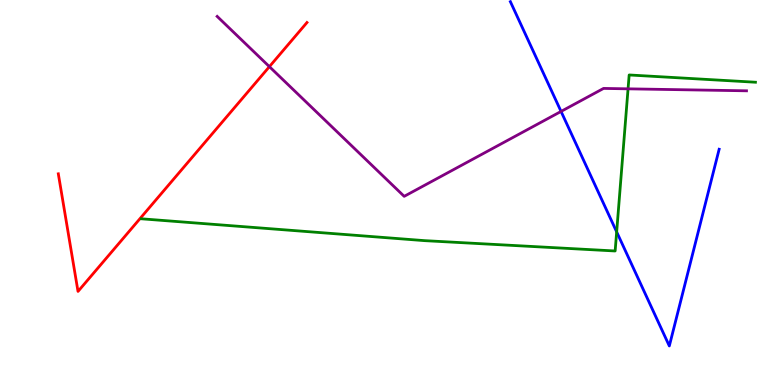[{'lines': ['blue', 'red'], 'intersections': []}, {'lines': ['green', 'red'], 'intersections': []}, {'lines': ['purple', 'red'], 'intersections': [{'x': 3.48, 'y': 8.27}]}, {'lines': ['blue', 'green'], 'intersections': [{'x': 7.96, 'y': 3.98}]}, {'lines': ['blue', 'purple'], 'intersections': [{'x': 7.24, 'y': 7.11}]}, {'lines': ['green', 'purple'], 'intersections': [{'x': 8.1, 'y': 7.69}]}]